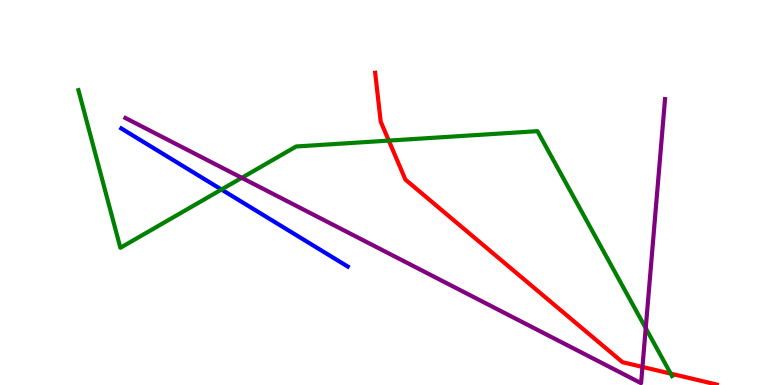[{'lines': ['blue', 'red'], 'intersections': []}, {'lines': ['green', 'red'], 'intersections': [{'x': 5.02, 'y': 6.35}, {'x': 8.65, 'y': 0.295}]}, {'lines': ['purple', 'red'], 'intersections': [{'x': 8.29, 'y': 0.469}]}, {'lines': ['blue', 'green'], 'intersections': [{'x': 2.86, 'y': 5.08}]}, {'lines': ['blue', 'purple'], 'intersections': []}, {'lines': ['green', 'purple'], 'intersections': [{'x': 3.12, 'y': 5.38}, {'x': 8.33, 'y': 1.48}]}]